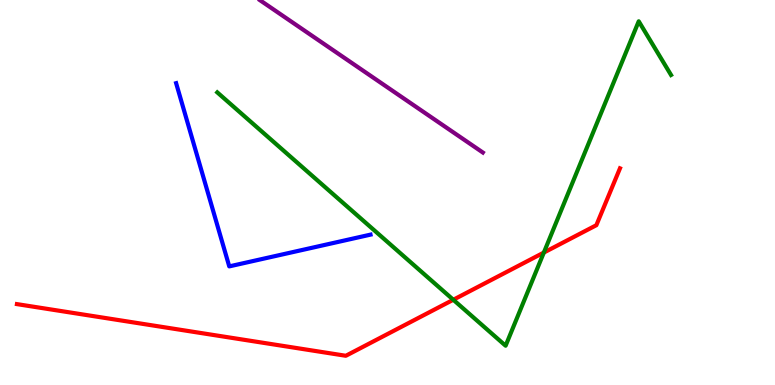[{'lines': ['blue', 'red'], 'intersections': []}, {'lines': ['green', 'red'], 'intersections': [{'x': 5.85, 'y': 2.21}, {'x': 7.02, 'y': 3.44}]}, {'lines': ['purple', 'red'], 'intersections': []}, {'lines': ['blue', 'green'], 'intersections': []}, {'lines': ['blue', 'purple'], 'intersections': []}, {'lines': ['green', 'purple'], 'intersections': []}]